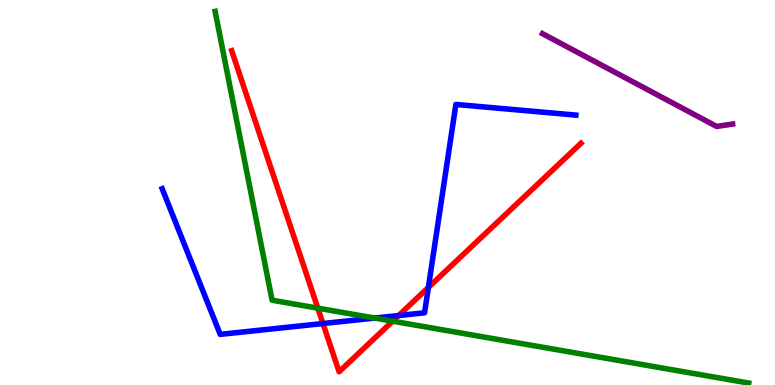[{'lines': ['blue', 'red'], 'intersections': [{'x': 4.17, 'y': 1.6}, {'x': 5.14, 'y': 1.8}, {'x': 5.53, 'y': 2.53}]}, {'lines': ['green', 'red'], 'intersections': [{'x': 4.1, 'y': 2.0}, {'x': 5.07, 'y': 1.66}]}, {'lines': ['purple', 'red'], 'intersections': []}, {'lines': ['blue', 'green'], 'intersections': [{'x': 4.84, 'y': 1.74}]}, {'lines': ['blue', 'purple'], 'intersections': []}, {'lines': ['green', 'purple'], 'intersections': []}]